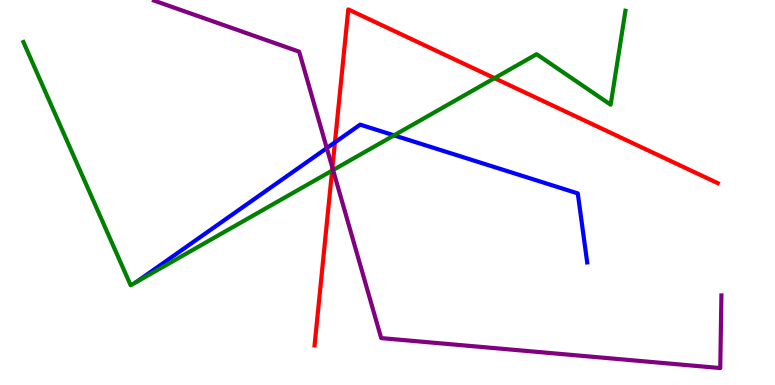[{'lines': ['blue', 'red'], 'intersections': [{'x': 4.32, 'y': 6.3}]}, {'lines': ['green', 'red'], 'intersections': [{'x': 4.29, 'y': 5.57}, {'x': 6.38, 'y': 7.97}]}, {'lines': ['purple', 'red'], 'intersections': [{'x': 4.29, 'y': 5.64}]}, {'lines': ['blue', 'green'], 'intersections': [{'x': 5.08, 'y': 6.48}]}, {'lines': ['blue', 'purple'], 'intersections': [{'x': 4.22, 'y': 6.15}]}, {'lines': ['green', 'purple'], 'intersections': [{'x': 4.3, 'y': 5.58}]}]